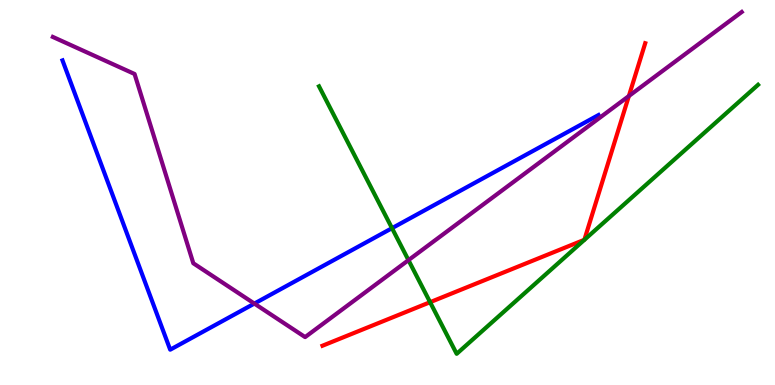[{'lines': ['blue', 'red'], 'intersections': []}, {'lines': ['green', 'red'], 'intersections': [{'x': 5.55, 'y': 2.15}]}, {'lines': ['purple', 'red'], 'intersections': [{'x': 8.11, 'y': 7.51}]}, {'lines': ['blue', 'green'], 'intersections': [{'x': 5.06, 'y': 4.07}]}, {'lines': ['blue', 'purple'], 'intersections': [{'x': 3.28, 'y': 2.11}]}, {'lines': ['green', 'purple'], 'intersections': [{'x': 5.27, 'y': 3.24}]}]